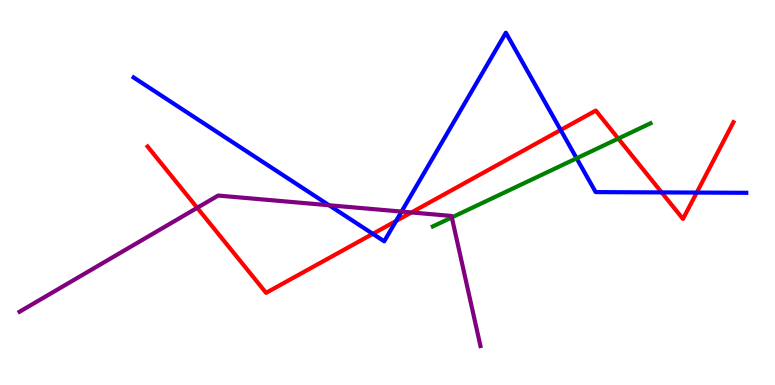[{'lines': ['blue', 'red'], 'intersections': [{'x': 4.81, 'y': 3.93}, {'x': 5.11, 'y': 4.26}, {'x': 7.23, 'y': 6.62}, {'x': 8.54, 'y': 5.0}, {'x': 8.99, 'y': 5.0}]}, {'lines': ['green', 'red'], 'intersections': [{'x': 7.98, 'y': 6.4}]}, {'lines': ['purple', 'red'], 'intersections': [{'x': 2.54, 'y': 4.6}, {'x': 5.31, 'y': 4.48}]}, {'lines': ['blue', 'green'], 'intersections': [{'x': 7.44, 'y': 5.89}]}, {'lines': ['blue', 'purple'], 'intersections': [{'x': 4.25, 'y': 4.67}, {'x': 5.18, 'y': 4.5}]}, {'lines': ['green', 'purple'], 'intersections': [{'x': 5.83, 'y': 4.35}]}]